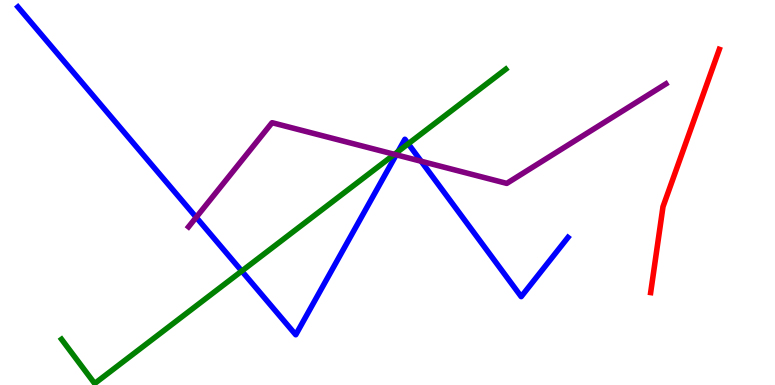[{'lines': ['blue', 'red'], 'intersections': []}, {'lines': ['green', 'red'], 'intersections': []}, {'lines': ['purple', 'red'], 'intersections': []}, {'lines': ['blue', 'green'], 'intersections': [{'x': 3.12, 'y': 2.96}, {'x': 5.14, 'y': 6.06}, {'x': 5.27, 'y': 6.27}]}, {'lines': ['blue', 'purple'], 'intersections': [{'x': 2.53, 'y': 4.36}, {'x': 5.11, 'y': 5.98}, {'x': 5.43, 'y': 5.81}]}, {'lines': ['green', 'purple'], 'intersections': [{'x': 5.09, 'y': 5.99}]}]